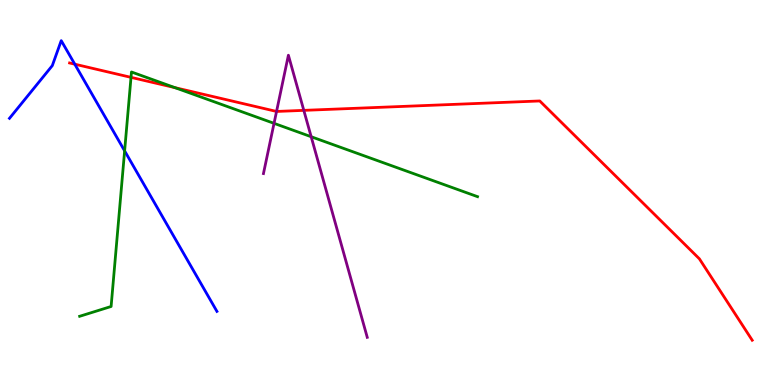[{'lines': ['blue', 'red'], 'intersections': [{'x': 0.965, 'y': 8.33}]}, {'lines': ['green', 'red'], 'intersections': [{'x': 1.69, 'y': 7.99}, {'x': 2.26, 'y': 7.72}]}, {'lines': ['purple', 'red'], 'intersections': [{'x': 3.57, 'y': 7.11}, {'x': 3.92, 'y': 7.13}]}, {'lines': ['blue', 'green'], 'intersections': [{'x': 1.61, 'y': 6.08}]}, {'lines': ['blue', 'purple'], 'intersections': []}, {'lines': ['green', 'purple'], 'intersections': [{'x': 3.54, 'y': 6.8}, {'x': 4.02, 'y': 6.45}]}]